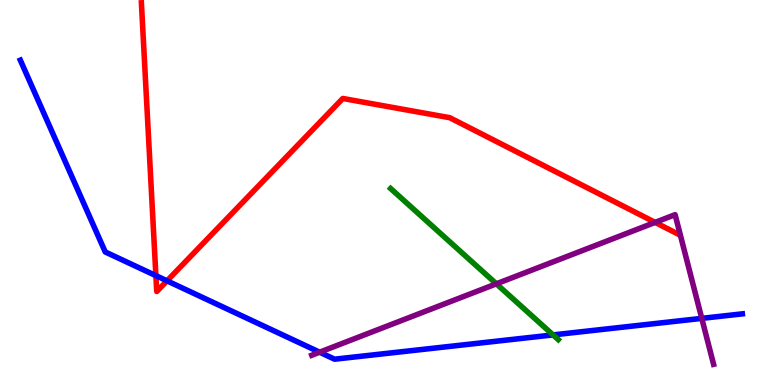[{'lines': ['blue', 'red'], 'intersections': [{'x': 2.01, 'y': 2.84}, {'x': 2.16, 'y': 2.71}]}, {'lines': ['green', 'red'], 'intersections': []}, {'lines': ['purple', 'red'], 'intersections': [{'x': 8.45, 'y': 4.22}]}, {'lines': ['blue', 'green'], 'intersections': [{'x': 7.14, 'y': 1.3}]}, {'lines': ['blue', 'purple'], 'intersections': [{'x': 4.12, 'y': 0.852}, {'x': 9.06, 'y': 1.73}]}, {'lines': ['green', 'purple'], 'intersections': [{'x': 6.4, 'y': 2.63}]}]